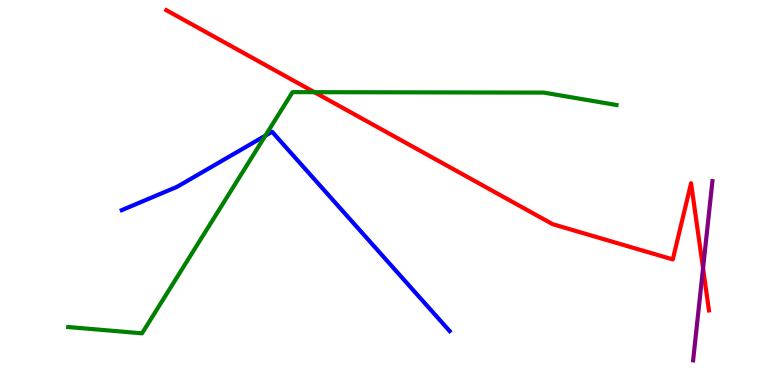[{'lines': ['blue', 'red'], 'intersections': []}, {'lines': ['green', 'red'], 'intersections': [{'x': 4.06, 'y': 7.61}]}, {'lines': ['purple', 'red'], 'intersections': [{'x': 9.07, 'y': 3.03}]}, {'lines': ['blue', 'green'], 'intersections': [{'x': 3.42, 'y': 6.48}]}, {'lines': ['blue', 'purple'], 'intersections': []}, {'lines': ['green', 'purple'], 'intersections': []}]